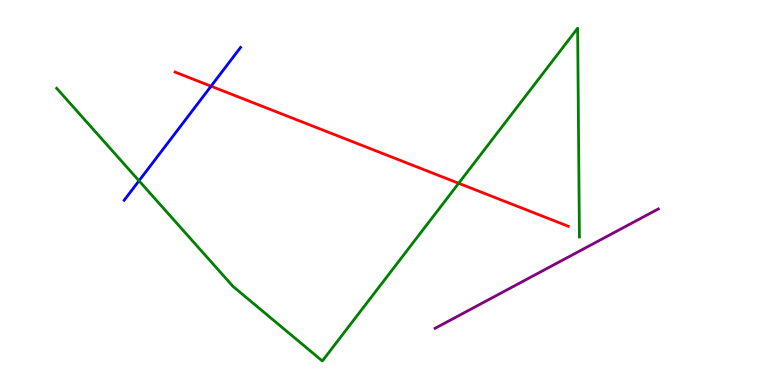[{'lines': ['blue', 'red'], 'intersections': [{'x': 2.72, 'y': 7.76}]}, {'lines': ['green', 'red'], 'intersections': [{'x': 5.92, 'y': 5.24}]}, {'lines': ['purple', 'red'], 'intersections': []}, {'lines': ['blue', 'green'], 'intersections': [{'x': 1.79, 'y': 5.3}]}, {'lines': ['blue', 'purple'], 'intersections': []}, {'lines': ['green', 'purple'], 'intersections': []}]